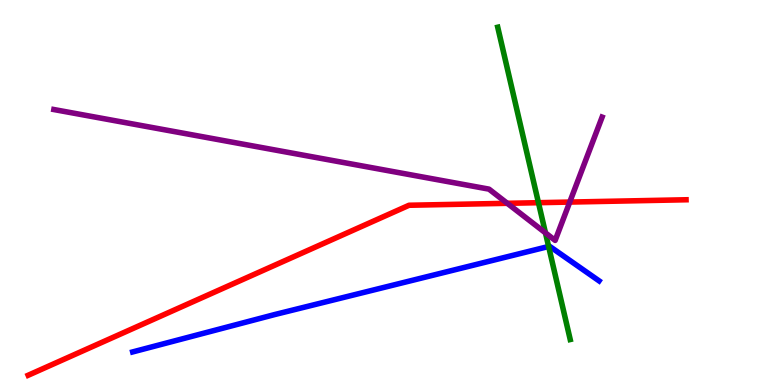[{'lines': ['blue', 'red'], 'intersections': []}, {'lines': ['green', 'red'], 'intersections': [{'x': 6.95, 'y': 4.74}]}, {'lines': ['purple', 'red'], 'intersections': [{'x': 6.55, 'y': 4.72}, {'x': 7.35, 'y': 4.75}]}, {'lines': ['blue', 'green'], 'intersections': [{'x': 7.08, 'y': 3.6}]}, {'lines': ['blue', 'purple'], 'intersections': []}, {'lines': ['green', 'purple'], 'intersections': [{'x': 7.04, 'y': 3.95}]}]